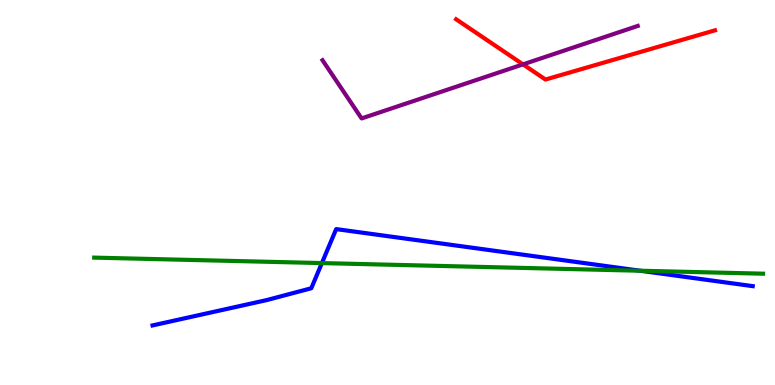[{'lines': ['blue', 'red'], 'intersections': []}, {'lines': ['green', 'red'], 'intersections': []}, {'lines': ['purple', 'red'], 'intersections': [{'x': 6.75, 'y': 8.33}]}, {'lines': ['blue', 'green'], 'intersections': [{'x': 4.15, 'y': 3.17}, {'x': 8.26, 'y': 2.97}]}, {'lines': ['blue', 'purple'], 'intersections': []}, {'lines': ['green', 'purple'], 'intersections': []}]